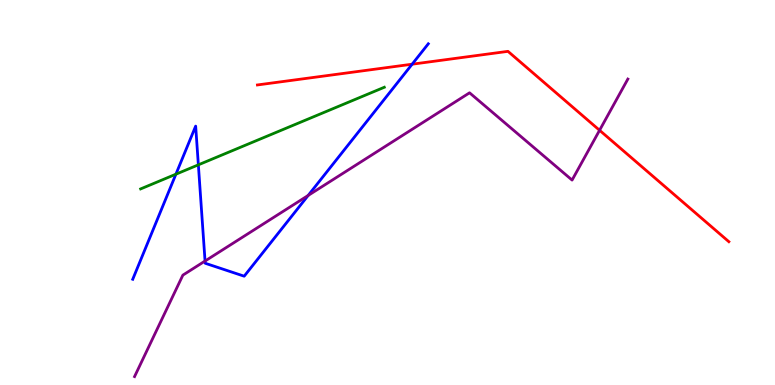[{'lines': ['blue', 'red'], 'intersections': [{'x': 5.32, 'y': 8.33}]}, {'lines': ['green', 'red'], 'intersections': []}, {'lines': ['purple', 'red'], 'intersections': [{'x': 7.74, 'y': 6.62}]}, {'lines': ['blue', 'green'], 'intersections': [{'x': 2.27, 'y': 5.48}, {'x': 2.56, 'y': 5.72}]}, {'lines': ['blue', 'purple'], 'intersections': [{'x': 2.65, 'y': 3.22}, {'x': 3.98, 'y': 4.92}]}, {'lines': ['green', 'purple'], 'intersections': []}]